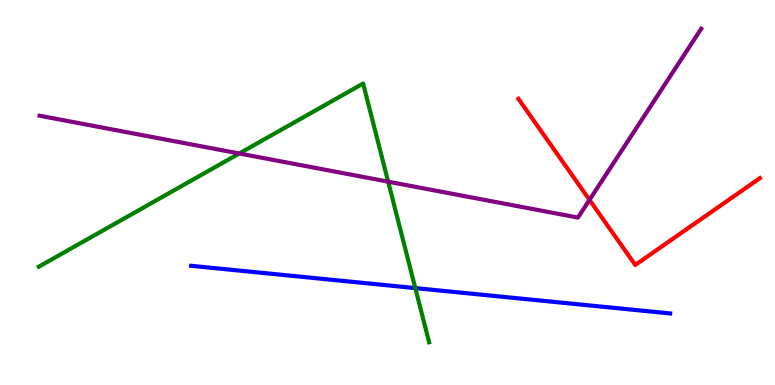[{'lines': ['blue', 'red'], 'intersections': []}, {'lines': ['green', 'red'], 'intersections': []}, {'lines': ['purple', 'red'], 'intersections': [{'x': 7.61, 'y': 4.81}]}, {'lines': ['blue', 'green'], 'intersections': [{'x': 5.36, 'y': 2.52}]}, {'lines': ['blue', 'purple'], 'intersections': []}, {'lines': ['green', 'purple'], 'intersections': [{'x': 3.09, 'y': 6.01}, {'x': 5.01, 'y': 5.28}]}]